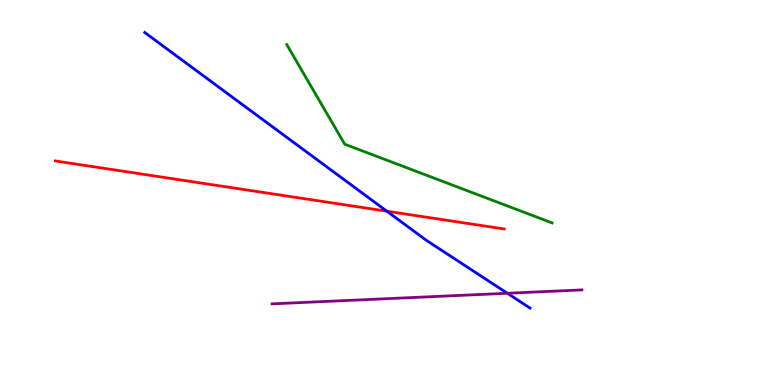[{'lines': ['blue', 'red'], 'intersections': [{'x': 4.99, 'y': 4.51}]}, {'lines': ['green', 'red'], 'intersections': []}, {'lines': ['purple', 'red'], 'intersections': []}, {'lines': ['blue', 'green'], 'intersections': []}, {'lines': ['blue', 'purple'], 'intersections': [{'x': 6.55, 'y': 2.38}]}, {'lines': ['green', 'purple'], 'intersections': []}]